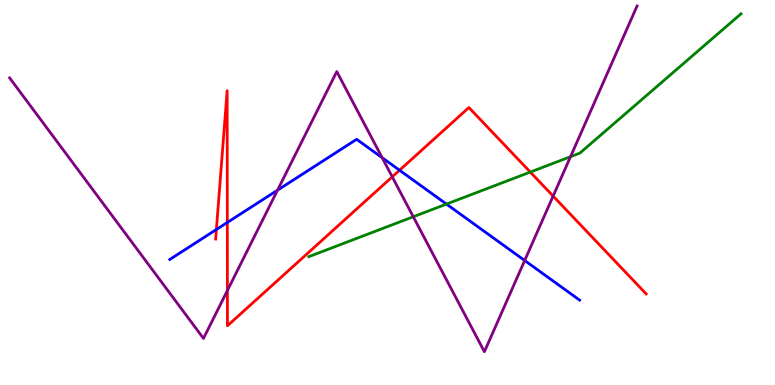[{'lines': ['blue', 'red'], 'intersections': [{'x': 2.79, 'y': 4.04}, {'x': 2.93, 'y': 4.22}, {'x': 5.16, 'y': 5.58}]}, {'lines': ['green', 'red'], 'intersections': [{'x': 6.84, 'y': 5.53}]}, {'lines': ['purple', 'red'], 'intersections': [{'x': 2.93, 'y': 2.45}, {'x': 5.06, 'y': 5.41}, {'x': 7.14, 'y': 4.91}]}, {'lines': ['blue', 'green'], 'intersections': [{'x': 5.76, 'y': 4.7}]}, {'lines': ['blue', 'purple'], 'intersections': [{'x': 3.58, 'y': 5.06}, {'x': 4.93, 'y': 5.9}, {'x': 6.77, 'y': 3.23}]}, {'lines': ['green', 'purple'], 'intersections': [{'x': 5.33, 'y': 4.37}, {'x': 7.36, 'y': 5.93}]}]